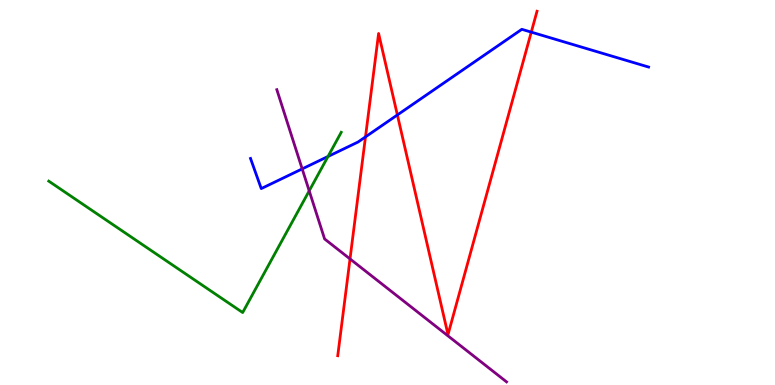[{'lines': ['blue', 'red'], 'intersections': [{'x': 4.72, 'y': 6.44}, {'x': 5.13, 'y': 7.01}, {'x': 6.86, 'y': 9.17}]}, {'lines': ['green', 'red'], 'intersections': []}, {'lines': ['purple', 'red'], 'intersections': [{'x': 4.52, 'y': 3.27}]}, {'lines': ['blue', 'green'], 'intersections': [{'x': 4.23, 'y': 5.94}]}, {'lines': ['blue', 'purple'], 'intersections': [{'x': 3.9, 'y': 5.61}]}, {'lines': ['green', 'purple'], 'intersections': [{'x': 3.99, 'y': 5.04}]}]